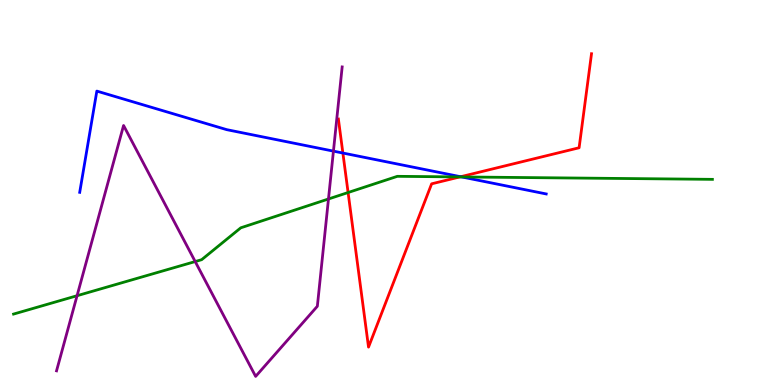[{'lines': ['blue', 'red'], 'intersections': [{'x': 4.42, 'y': 6.03}, {'x': 5.94, 'y': 5.41}]}, {'lines': ['green', 'red'], 'intersections': [{'x': 4.49, 'y': 5.0}, {'x': 5.93, 'y': 5.4}]}, {'lines': ['purple', 'red'], 'intersections': []}, {'lines': ['blue', 'green'], 'intersections': [{'x': 5.96, 'y': 5.4}]}, {'lines': ['blue', 'purple'], 'intersections': [{'x': 4.3, 'y': 6.07}]}, {'lines': ['green', 'purple'], 'intersections': [{'x': 0.994, 'y': 2.32}, {'x': 2.52, 'y': 3.21}, {'x': 4.24, 'y': 4.83}]}]